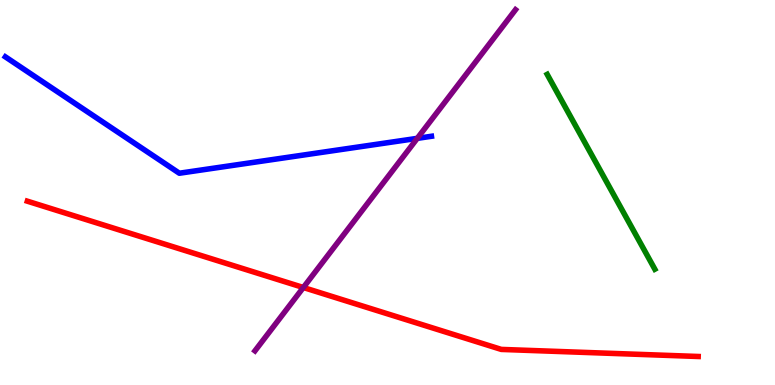[{'lines': ['blue', 'red'], 'intersections': []}, {'lines': ['green', 'red'], 'intersections': []}, {'lines': ['purple', 'red'], 'intersections': [{'x': 3.91, 'y': 2.53}]}, {'lines': ['blue', 'green'], 'intersections': []}, {'lines': ['blue', 'purple'], 'intersections': [{'x': 5.38, 'y': 6.41}]}, {'lines': ['green', 'purple'], 'intersections': []}]